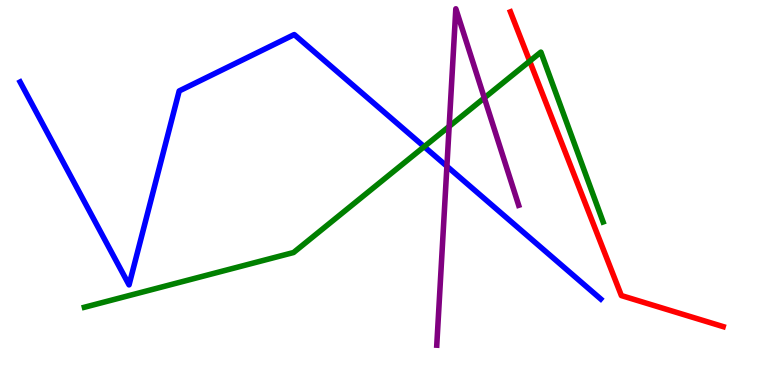[{'lines': ['blue', 'red'], 'intersections': []}, {'lines': ['green', 'red'], 'intersections': [{'x': 6.83, 'y': 8.41}]}, {'lines': ['purple', 'red'], 'intersections': []}, {'lines': ['blue', 'green'], 'intersections': [{'x': 5.47, 'y': 6.19}]}, {'lines': ['blue', 'purple'], 'intersections': [{'x': 5.77, 'y': 5.68}]}, {'lines': ['green', 'purple'], 'intersections': [{'x': 5.8, 'y': 6.72}, {'x': 6.25, 'y': 7.46}]}]